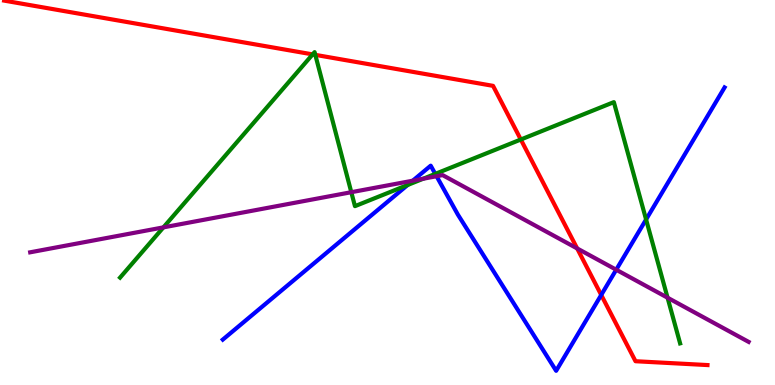[{'lines': ['blue', 'red'], 'intersections': [{'x': 7.76, 'y': 2.34}]}, {'lines': ['green', 'red'], 'intersections': [{'x': 4.03, 'y': 8.59}, {'x': 4.07, 'y': 8.58}, {'x': 6.72, 'y': 6.38}]}, {'lines': ['purple', 'red'], 'intersections': [{'x': 7.45, 'y': 3.55}]}, {'lines': ['blue', 'green'], 'intersections': [{'x': 5.26, 'y': 5.19}, {'x': 5.62, 'y': 5.48}, {'x': 8.34, 'y': 4.3}]}, {'lines': ['blue', 'purple'], 'intersections': [{'x': 5.33, 'y': 5.31}, {'x': 5.63, 'y': 5.42}, {'x': 7.95, 'y': 2.99}]}, {'lines': ['green', 'purple'], 'intersections': [{'x': 2.11, 'y': 4.09}, {'x': 4.53, 'y': 5.01}, {'x': 5.46, 'y': 5.36}, {'x': 8.61, 'y': 2.27}]}]